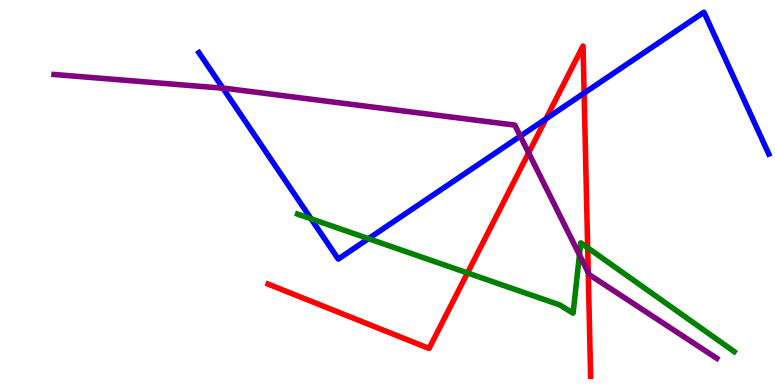[{'lines': ['blue', 'red'], 'intersections': [{'x': 7.04, 'y': 6.91}, {'x': 7.54, 'y': 7.58}]}, {'lines': ['green', 'red'], 'intersections': [{'x': 6.03, 'y': 2.91}, {'x': 7.58, 'y': 3.56}]}, {'lines': ['purple', 'red'], 'intersections': [{'x': 6.82, 'y': 6.03}, {'x': 7.59, 'y': 2.92}]}, {'lines': ['blue', 'green'], 'intersections': [{'x': 4.01, 'y': 4.32}, {'x': 4.75, 'y': 3.8}]}, {'lines': ['blue', 'purple'], 'intersections': [{'x': 2.88, 'y': 7.71}, {'x': 6.71, 'y': 6.46}]}, {'lines': ['green', 'purple'], 'intersections': [{'x': 7.48, 'y': 3.38}]}]